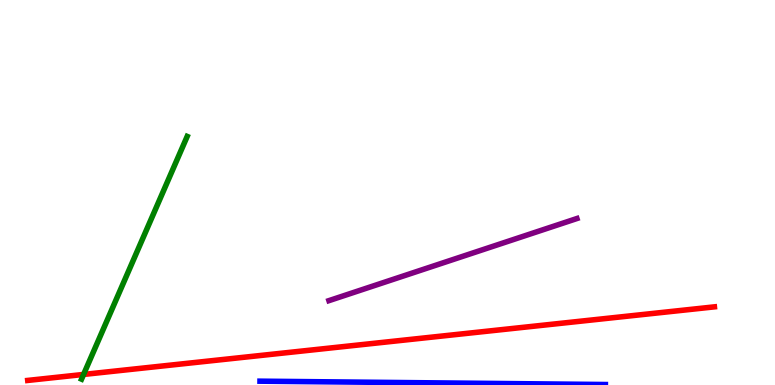[{'lines': ['blue', 'red'], 'intersections': []}, {'lines': ['green', 'red'], 'intersections': [{'x': 1.08, 'y': 0.274}]}, {'lines': ['purple', 'red'], 'intersections': []}, {'lines': ['blue', 'green'], 'intersections': []}, {'lines': ['blue', 'purple'], 'intersections': []}, {'lines': ['green', 'purple'], 'intersections': []}]